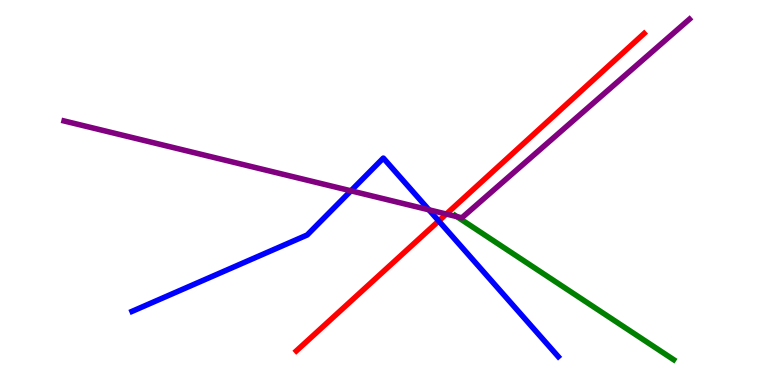[{'lines': ['blue', 'red'], 'intersections': [{'x': 5.66, 'y': 4.26}]}, {'lines': ['green', 'red'], 'intersections': []}, {'lines': ['purple', 'red'], 'intersections': [{'x': 5.76, 'y': 4.44}]}, {'lines': ['blue', 'green'], 'intersections': []}, {'lines': ['blue', 'purple'], 'intersections': [{'x': 4.53, 'y': 5.04}, {'x': 5.53, 'y': 4.55}]}, {'lines': ['green', 'purple'], 'intersections': [{'x': 5.9, 'y': 4.37}]}]